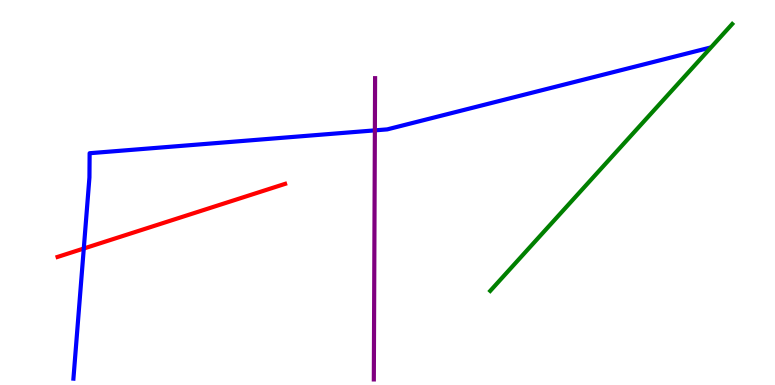[{'lines': ['blue', 'red'], 'intersections': [{'x': 1.08, 'y': 3.55}]}, {'lines': ['green', 'red'], 'intersections': []}, {'lines': ['purple', 'red'], 'intersections': []}, {'lines': ['blue', 'green'], 'intersections': []}, {'lines': ['blue', 'purple'], 'intersections': [{'x': 4.84, 'y': 6.61}]}, {'lines': ['green', 'purple'], 'intersections': []}]